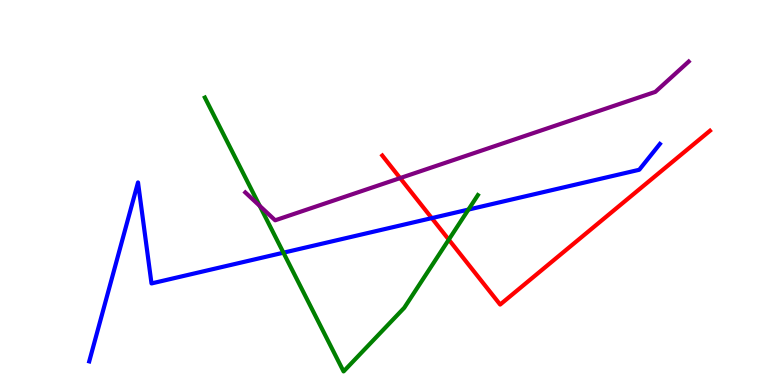[{'lines': ['blue', 'red'], 'intersections': [{'x': 5.57, 'y': 4.33}]}, {'lines': ['green', 'red'], 'intersections': [{'x': 5.79, 'y': 3.78}]}, {'lines': ['purple', 'red'], 'intersections': [{'x': 5.16, 'y': 5.37}]}, {'lines': ['blue', 'green'], 'intersections': [{'x': 3.66, 'y': 3.44}, {'x': 6.04, 'y': 4.56}]}, {'lines': ['blue', 'purple'], 'intersections': []}, {'lines': ['green', 'purple'], 'intersections': [{'x': 3.35, 'y': 4.65}]}]